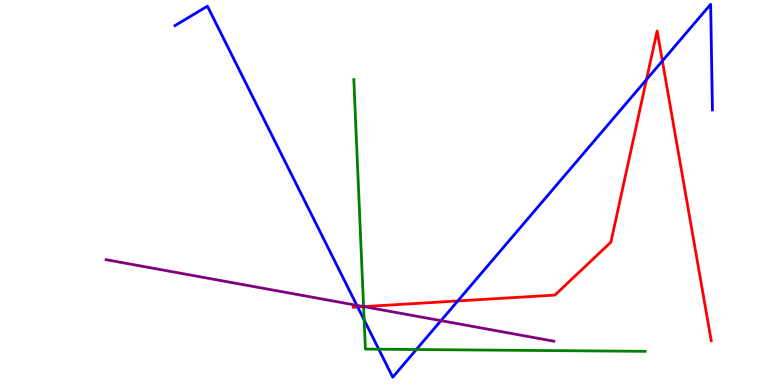[{'lines': ['blue', 'red'], 'intersections': [{'x': 4.62, 'y': 2.03}, {'x': 5.91, 'y': 2.18}, {'x': 8.34, 'y': 7.93}, {'x': 8.55, 'y': 8.42}]}, {'lines': ['green', 'red'], 'intersections': [{'x': 4.69, 'y': 2.04}]}, {'lines': ['purple', 'red'], 'intersections': [{'x': 4.69, 'y': 2.04}]}, {'lines': ['blue', 'green'], 'intersections': [{'x': 4.7, 'y': 1.69}, {'x': 4.89, 'y': 0.93}, {'x': 5.37, 'y': 0.922}]}, {'lines': ['blue', 'purple'], 'intersections': [{'x': 4.6, 'y': 2.07}, {'x': 5.69, 'y': 1.67}]}, {'lines': ['green', 'purple'], 'intersections': [{'x': 4.69, 'y': 2.04}]}]